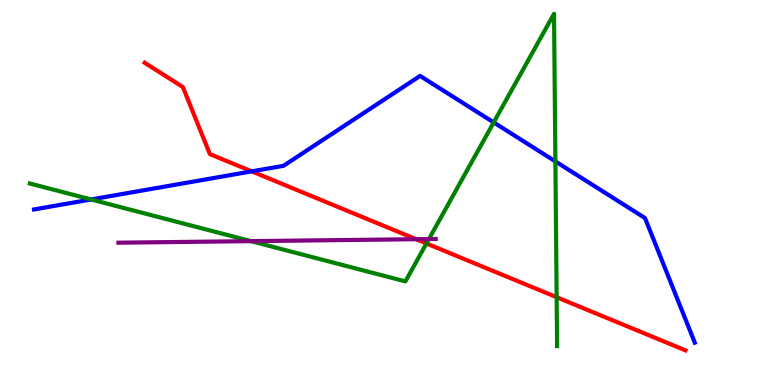[{'lines': ['blue', 'red'], 'intersections': [{'x': 3.25, 'y': 5.55}]}, {'lines': ['green', 'red'], 'intersections': [{'x': 5.5, 'y': 3.68}, {'x': 7.18, 'y': 2.28}]}, {'lines': ['purple', 'red'], 'intersections': [{'x': 5.37, 'y': 3.79}]}, {'lines': ['blue', 'green'], 'intersections': [{'x': 1.18, 'y': 4.82}, {'x': 6.37, 'y': 6.82}, {'x': 7.17, 'y': 5.81}]}, {'lines': ['blue', 'purple'], 'intersections': []}, {'lines': ['green', 'purple'], 'intersections': [{'x': 3.24, 'y': 3.74}, {'x': 5.53, 'y': 3.79}]}]